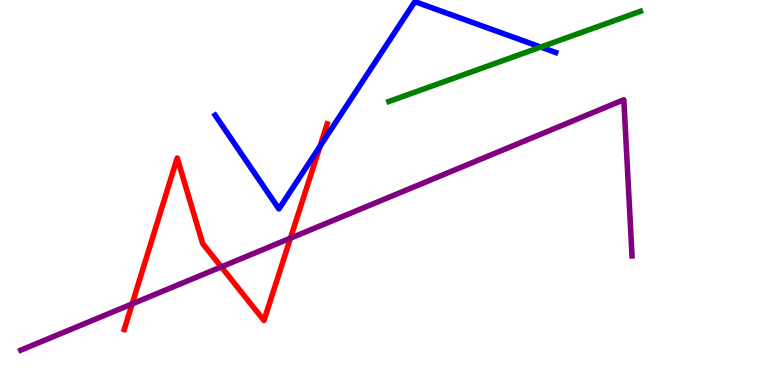[{'lines': ['blue', 'red'], 'intersections': [{'x': 4.13, 'y': 6.2}]}, {'lines': ['green', 'red'], 'intersections': []}, {'lines': ['purple', 'red'], 'intersections': [{'x': 1.71, 'y': 2.11}, {'x': 2.86, 'y': 3.07}, {'x': 3.75, 'y': 3.81}]}, {'lines': ['blue', 'green'], 'intersections': [{'x': 6.98, 'y': 8.78}]}, {'lines': ['blue', 'purple'], 'intersections': []}, {'lines': ['green', 'purple'], 'intersections': []}]